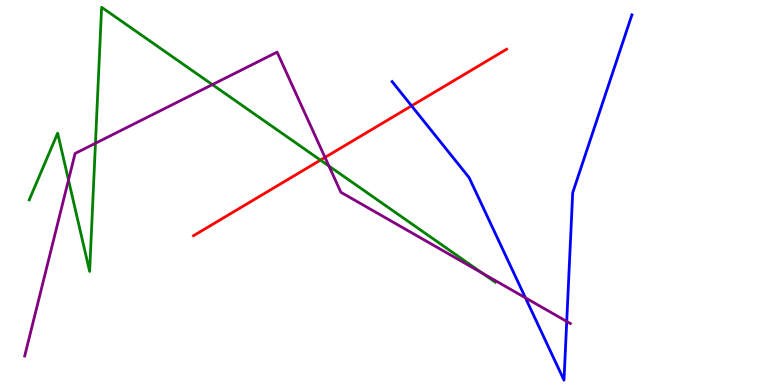[{'lines': ['blue', 'red'], 'intersections': [{'x': 5.31, 'y': 7.25}]}, {'lines': ['green', 'red'], 'intersections': [{'x': 4.13, 'y': 5.84}]}, {'lines': ['purple', 'red'], 'intersections': [{'x': 4.19, 'y': 5.91}]}, {'lines': ['blue', 'green'], 'intersections': []}, {'lines': ['blue', 'purple'], 'intersections': [{'x': 6.78, 'y': 2.26}, {'x': 7.31, 'y': 1.65}]}, {'lines': ['green', 'purple'], 'intersections': [{'x': 0.884, 'y': 5.32}, {'x': 1.23, 'y': 6.28}, {'x': 2.74, 'y': 7.8}, {'x': 4.24, 'y': 5.69}, {'x': 6.22, 'y': 2.9}]}]